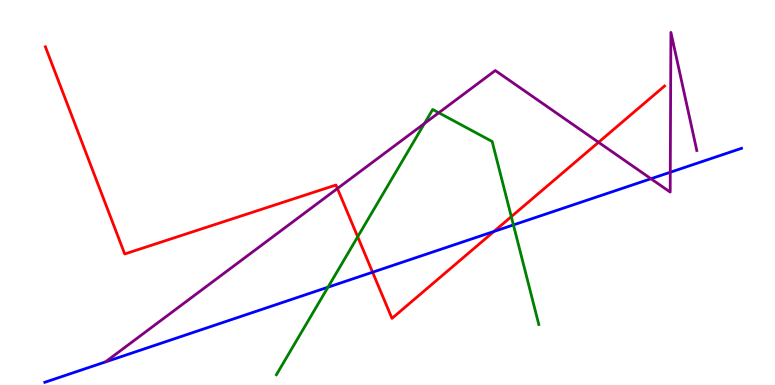[{'lines': ['blue', 'red'], 'intersections': [{'x': 4.81, 'y': 2.93}, {'x': 6.37, 'y': 3.99}]}, {'lines': ['green', 'red'], 'intersections': [{'x': 4.62, 'y': 3.85}, {'x': 6.6, 'y': 4.37}]}, {'lines': ['purple', 'red'], 'intersections': [{'x': 4.35, 'y': 5.1}, {'x': 7.72, 'y': 6.3}]}, {'lines': ['blue', 'green'], 'intersections': [{'x': 4.23, 'y': 2.54}, {'x': 6.62, 'y': 4.16}]}, {'lines': ['blue', 'purple'], 'intersections': [{'x': 8.4, 'y': 5.36}, {'x': 8.65, 'y': 5.53}]}, {'lines': ['green', 'purple'], 'intersections': [{'x': 5.48, 'y': 6.79}, {'x': 5.66, 'y': 7.07}]}]